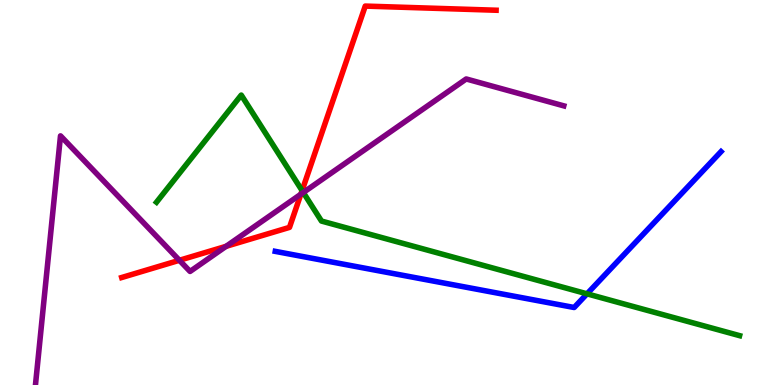[{'lines': ['blue', 'red'], 'intersections': []}, {'lines': ['green', 'red'], 'intersections': [{'x': 3.9, 'y': 5.05}]}, {'lines': ['purple', 'red'], 'intersections': [{'x': 2.31, 'y': 3.24}, {'x': 2.92, 'y': 3.6}, {'x': 3.88, 'y': 4.96}]}, {'lines': ['blue', 'green'], 'intersections': [{'x': 7.57, 'y': 2.37}]}, {'lines': ['blue', 'purple'], 'intersections': []}, {'lines': ['green', 'purple'], 'intersections': [{'x': 3.91, 'y': 5.0}]}]